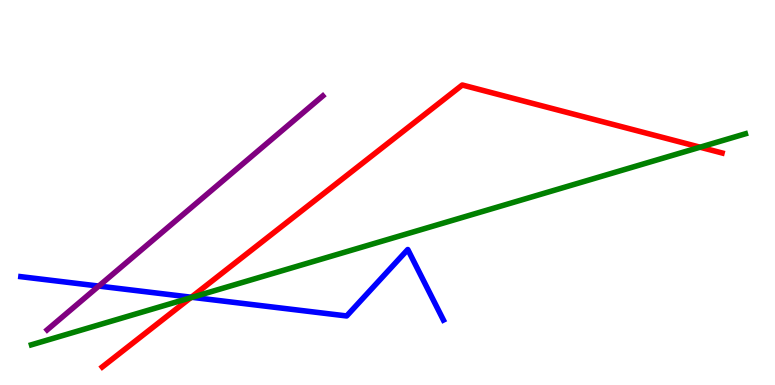[{'lines': ['blue', 'red'], 'intersections': [{'x': 2.47, 'y': 2.28}]}, {'lines': ['green', 'red'], 'intersections': [{'x': 2.46, 'y': 2.27}, {'x': 9.03, 'y': 6.18}]}, {'lines': ['purple', 'red'], 'intersections': []}, {'lines': ['blue', 'green'], 'intersections': [{'x': 2.48, 'y': 2.28}]}, {'lines': ['blue', 'purple'], 'intersections': [{'x': 1.27, 'y': 2.57}]}, {'lines': ['green', 'purple'], 'intersections': []}]